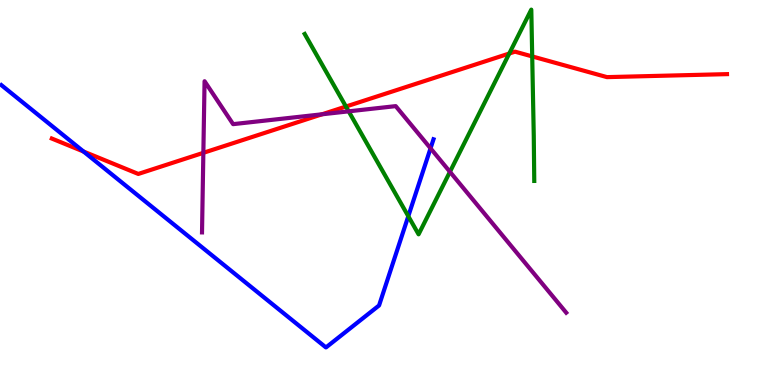[{'lines': ['blue', 'red'], 'intersections': [{'x': 1.08, 'y': 6.06}]}, {'lines': ['green', 'red'], 'intersections': [{'x': 4.46, 'y': 7.23}, {'x': 6.57, 'y': 8.61}, {'x': 6.87, 'y': 8.53}]}, {'lines': ['purple', 'red'], 'intersections': [{'x': 2.62, 'y': 6.03}, {'x': 4.16, 'y': 7.03}]}, {'lines': ['blue', 'green'], 'intersections': [{'x': 5.27, 'y': 4.38}]}, {'lines': ['blue', 'purple'], 'intersections': [{'x': 5.56, 'y': 6.15}]}, {'lines': ['green', 'purple'], 'intersections': [{'x': 4.5, 'y': 7.11}, {'x': 5.81, 'y': 5.54}]}]